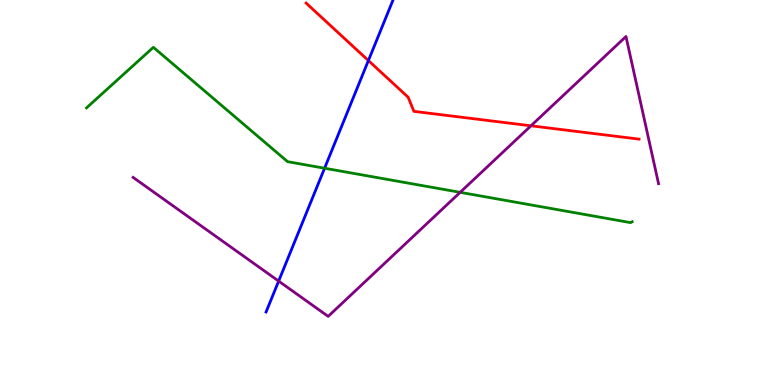[{'lines': ['blue', 'red'], 'intersections': [{'x': 4.75, 'y': 8.43}]}, {'lines': ['green', 'red'], 'intersections': []}, {'lines': ['purple', 'red'], 'intersections': [{'x': 6.85, 'y': 6.73}]}, {'lines': ['blue', 'green'], 'intersections': [{'x': 4.19, 'y': 5.63}]}, {'lines': ['blue', 'purple'], 'intersections': [{'x': 3.6, 'y': 2.7}]}, {'lines': ['green', 'purple'], 'intersections': [{'x': 5.94, 'y': 5.0}]}]